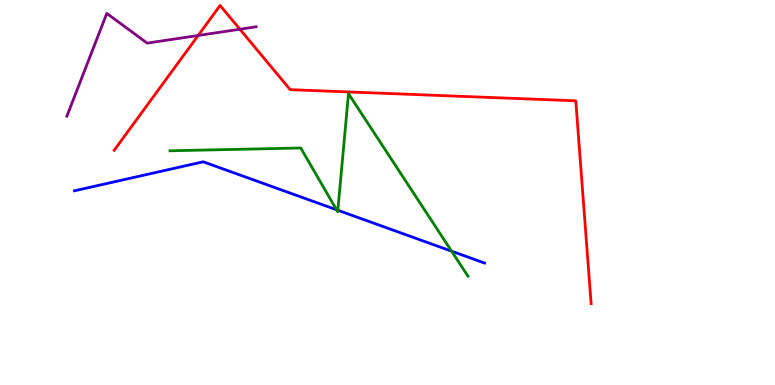[{'lines': ['blue', 'red'], 'intersections': []}, {'lines': ['green', 'red'], 'intersections': []}, {'lines': ['purple', 'red'], 'intersections': [{'x': 2.56, 'y': 9.08}, {'x': 3.1, 'y': 9.24}]}, {'lines': ['blue', 'green'], 'intersections': [{'x': 4.34, 'y': 4.55}, {'x': 4.36, 'y': 4.54}, {'x': 5.83, 'y': 3.48}]}, {'lines': ['blue', 'purple'], 'intersections': []}, {'lines': ['green', 'purple'], 'intersections': []}]